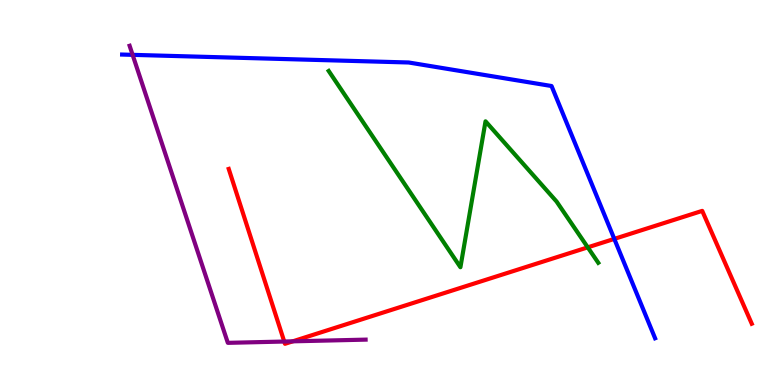[{'lines': ['blue', 'red'], 'intersections': [{'x': 7.93, 'y': 3.8}]}, {'lines': ['green', 'red'], 'intersections': [{'x': 7.58, 'y': 3.58}]}, {'lines': ['purple', 'red'], 'intersections': [{'x': 3.67, 'y': 1.13}, {'x': 3.78, 'y': 1.13}]}, {'lines': ['blue', 'green'], 'intersections': []}, {'lines': ['blue', 'purple'], 'intersections': [{'x': 1.71, 'y': 8.58}]}, {'lines': ['green', 'purple'], 'intersections': []}]